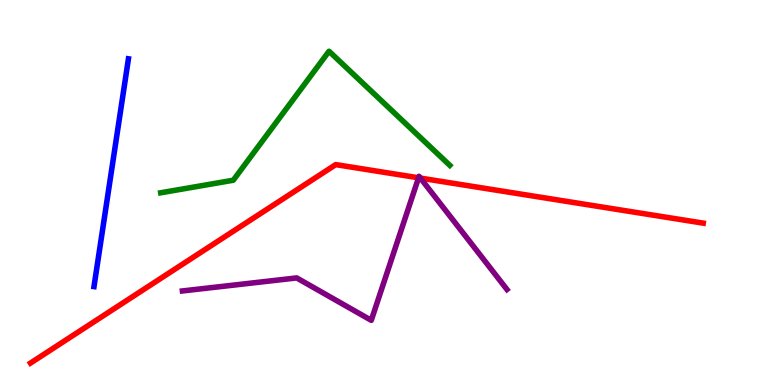[{'lines': ['blue', 'red'], 'intersections': []}, {'lines': ['green', 'red'], 'intersections': []}, {'lines': ['purple', 'red'], 'intersections': [{'x': 5.4, 'y': 5.38}, {'x': 5.42, 'y': 5.37}]}, {'lines': ['blue', 'green'], 'intersections': []}, {'lines': ['blue', 'purple'], 'intersections': []}, {'lines': ['green', 'purple'], 'intersections': []}]